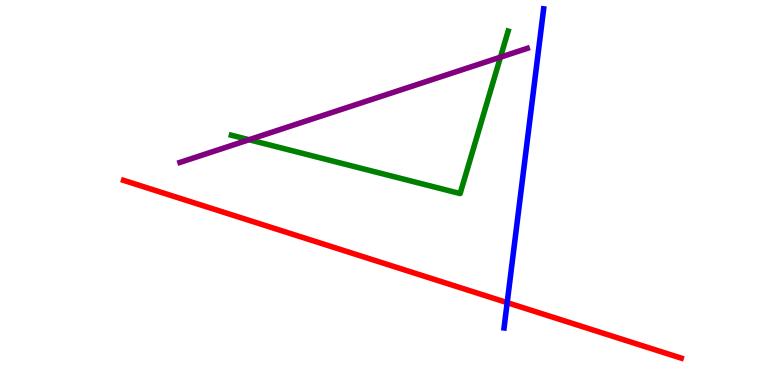[{'lines': ['blue', 'red'], 'intersections': [{'x': 6.54, 'y': 2.14}]}, {'lines': ['green', 'red'], 'intersections': []}, {'lines': ['purple', 'red'], 'intersections': []}, {'lines': ['blue', 'green'], 'intersections': []}, {'lines': ['blue', 'purple'], 'intersections': []}, {'lines': ['green', 'purple'], 'intersections': [{'x': 3.21, 'y': 6.37}, {'x': 6.46, 'y': 8.51}]}]